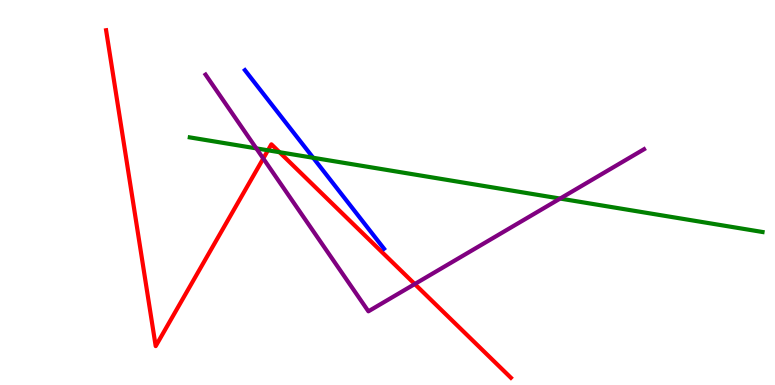[{'lines': ['blue', 'red'], 'intersections': []}, {'lines': ['green', 'red'], 'intersections': [{'x': 3.46, 'y': 6.1}, {'x': 3.61, 'y': 6.05}]}, {'lines': ['purple', 'red'], 'intersections': [{'x': 3.4, 'y': 5.88}, {'x': 5.35, 'y': 2.62}]}, {'lines': ['blue', 'green'], 'intersections': [{'x': 4.04, 'y': 5.9}]}, {'lines': ['blue', 'purple'], 'intersections': []}, {'lines': ['green', 'purple'], 'intersections': [{'x': 3.31, 'y': 6.15}, {'x': 7.23, 'y': 4.84}]}]